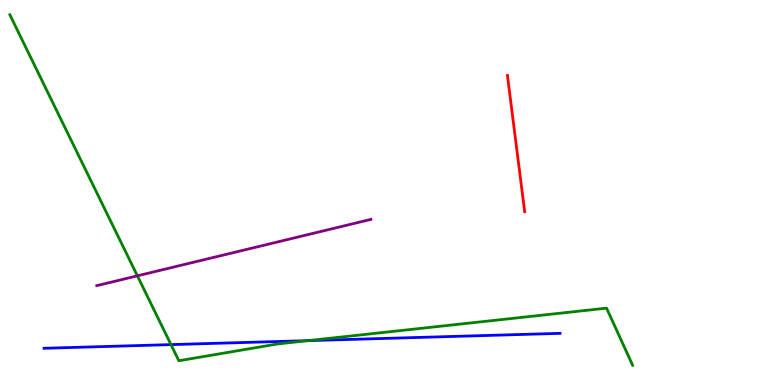[{'lines': ['blue', 'red'], 'intersections': []}, {'lines': ['green', 'red'], 'intersections': []}, {'lines': ['purple', 'red'], 'intersections': []}, {'lines': ['blue', 'green'], 'intersections': [{'x': 2.21, 'y': 1.05}, {'x': 3.97, 'y': 1.15}]}, {'lines': ['blue', 'purple'], 'intersections': []}, {'lines': ['green', 'purple'], 'intersections': [{'x': 1.77, 'y': 2.84}]}]